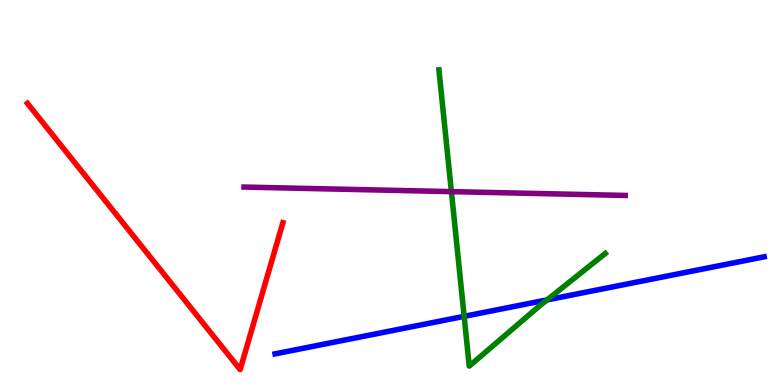[{'lines': ['blue', 'red'], 'intersections': []}, {'lines': ['green', 'red'], 'intersections': []}, {'lines': ['purple', 'red'], 'intersections': []}, {'lines': ['blue', 'green'], 'intersections': [{'x': 5.99, 'y': 1.78}, {'x': 7.06, 'y': 2.21}]}, {'lines': ['blue', 'purple'], 'intersections': []}, {'lines': ['green', 'purple'], 'intersections': [{'x': 5.82, 'y': 5.02}]}]